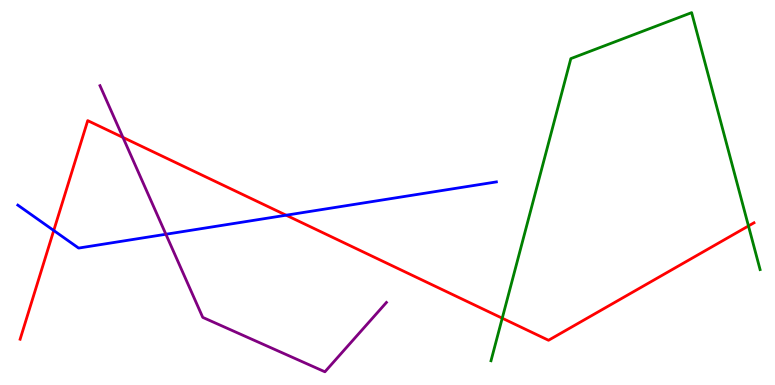[{'lines': ['blue', 'red'], 'intersections': [{'x': 0.693, 'y': 4.01}, {'x': 3.69, 'y': 4.41}]}, {'lines': ['green', 'red'], 'intersections': [{'x': 6.48, 'y': 1.73}, {'x': 9.66, 'y': 4.13}]}, {'lines': ['purple', 'red'], 'intersections': [{'x': 1.59, 'y': 6.43}]}, {'lines': ['blue', 'green'], 'intersections': []}, {'lines': ['blue', 'purple'], 'intersections': [{'x': 2.14, 'y': 3.92}]}, {'lines': ['green', 'purple'], 'intersections': []}]